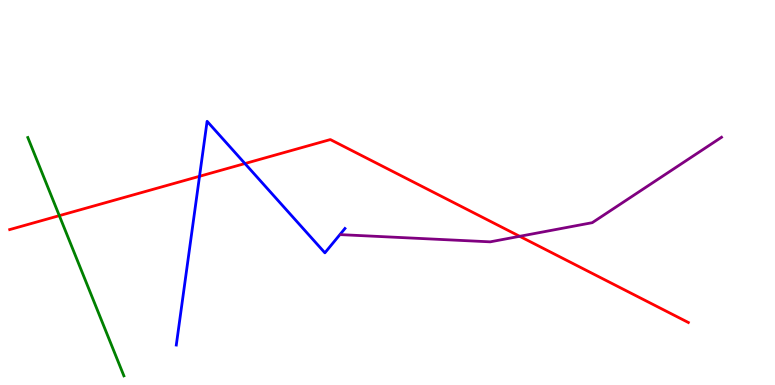[{'lines': ['blue', 'red'], 'intersections': [{'x': 2.57, 'y': 5.42}, {'x': 3.16, 'y': 5.75}]}, {'lines': ['green', 'red'], 'intersections': [{'x': 0.765, 'y': 4.4}]}, {'lines': ['purple', 'red'], 'intersections': [{'x': 6.71, 'y': 3.86}]}, {'lines': ['blue', 'green'], 'intersections': []}, {'lines': ['blue', 'purple'], 'intersections': []}, {'lines': ['green', 'purple'], 'intersections': []}]